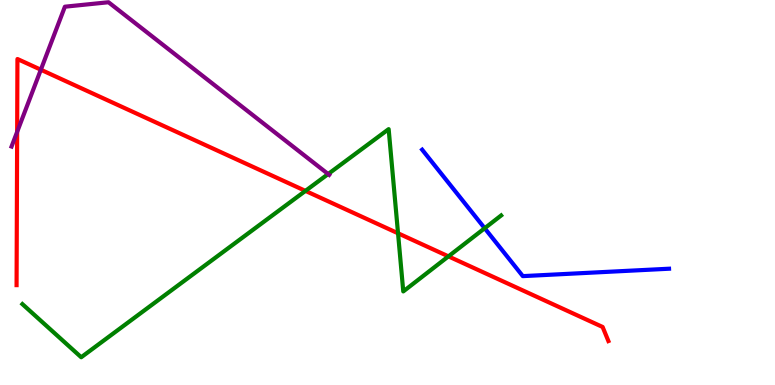[{'lines': ['blue', 'red'], 'intersections': []}, {'lines': ['green', 'red'], 'intersections': [{'x': 3.94, 'y': 5.04}, {'x': 5.14, 'y': 3.94}, {'x': 5.79, 'y': 3.34}]}, {'lines': ['purple', 'red'], 'intersections': [{'x': 0.221, 'y': 6.58}, {'x': 0.527, 'y': 8.19}]}, {'lines': ['blue', 'green'], 'intersections': [{'x': 6.25, 'y': 4.07}]}, {'lines': ['blue', 'purple'], 'intersections': []}, {'lines': ['green', 'purple'], 'intersections': [{'x': 4.23, 'y': 5.48}]}]